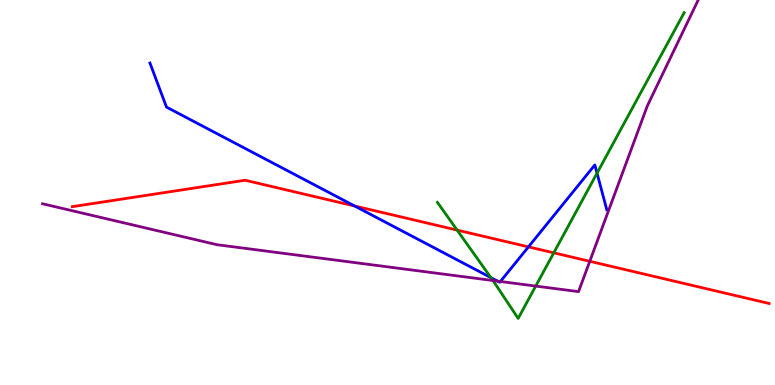[{'lines': ['blue', 'red'], 'intersections': [{'x': 4.58, 'y': 4.65}, {'x': 6.82, 'y': 3.59}]}, {'lines': ['green', 'red'], 'intersections': [{'x': 5.9, 'y': 4.02}, {'x': 7.15, 'y': 3.43}]}, {'lines': ['purple', 'red'], 'intersections': [{'x': 7.61, 'y': 3.21}]}, {'lines': ['blue', 'green'], 'intersections': [{'x': 6.33, 'y': 2.79}, {'x': 7.7, 'y': 5.5}]}, {'lines': ['blue', 'purple'], 'intersections': [{'x': 6.42, 'y': 2.7}, {'x': 6.46, 'y': 2.69}]}, {'lines': ['green', 'purple'], 'intersections': [{'x': 6.36, 'y': 2.71}, {'x': 6.91, 'y': 2.57}]}]